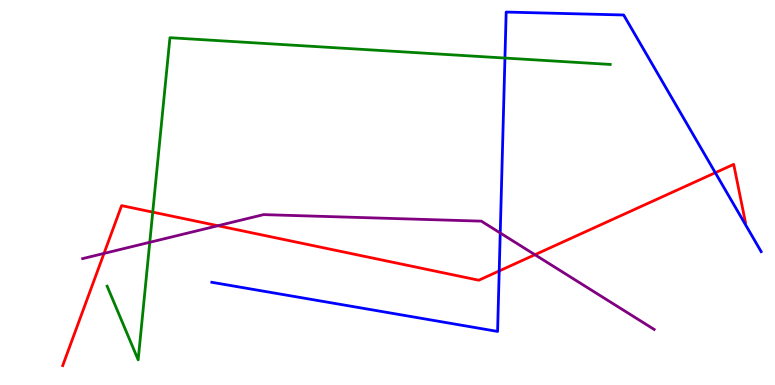[{'lines': ['blue', 'red'], 'intersections': [{'x': 6.44, 'y': 2.96}, {'x': 9.23, 'y': 5.51}]}, {'lines': ['green', 'red'], 'intersections': [{'x': 1.97, 'y': 4.49}]}, {'lines': ['purple', 'red'], 'intersections': [{'x': 1.34, 'y': 3.42}, {'x': 2.81, 'y': 4.14}, {'x': 6.9, 'y': 3.38}]}, {'lines': ['blue', 'green'], 'intersections': [{'x': 6.52, 'y': 8.49}]}, {'lines': ['blue', 'purple'], 'intersections': [{'x': 6.45, 'y': 3.95}]}, {'lines': ['green', 'purple'], 'intersections': [{'x': 1.93, 'y': 3.71}]}]